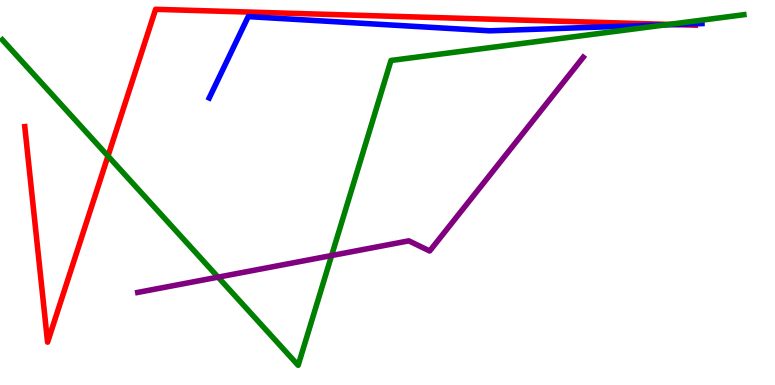[{'lines': ['blue', 'red'], 'intersections': [{'x': 8.69, 'y': 9.36}]}, {'lines': ['green', 'red'], 'intersections': [{'x': 1.39, 'y': 5.95}, {'x': 8.63, 'y': 9.37}]}, {'lines': ['purple', 'red'], 'intersections': []}, {'lines': ['blue', 'green'], 'intersections': [{'x': 8.59, 'y': 9.36}]}, {'lines': ['blue', 'purple'], 'intersections': []}, {'lines': ['green', 'purple'], 'intersections': [{'x': 2.81, 'y': 2.8}, {'x': 4.28, 'y': 3.36}]}]